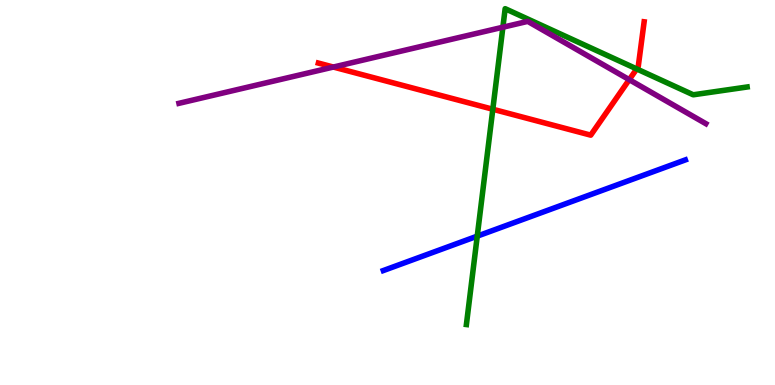[{'lines': ['blue', 'red'], 'intersections': []}, {'lines': ['green', 'red'], 'intersections': [{'x': 6.36, 'y': 7.16}, {'x': 8.22, 'y': 8.21}]}, {'lines': ['purple', 'red'], 'intersections': [{'x': 4.3, 'y': 8.26}, {'x': 8.12, 'y': 7.93}]}, {'lines': ['blue', 'green'], 'intersections': [{'x': 6.16, 'y': 3.87}]}, {'lines': ['blue', 'purple'], 'intersections': []}, {'lines': ['green', 'purple'], 'intersections': [{'x': 6.49, 'y': 9.29}]}]